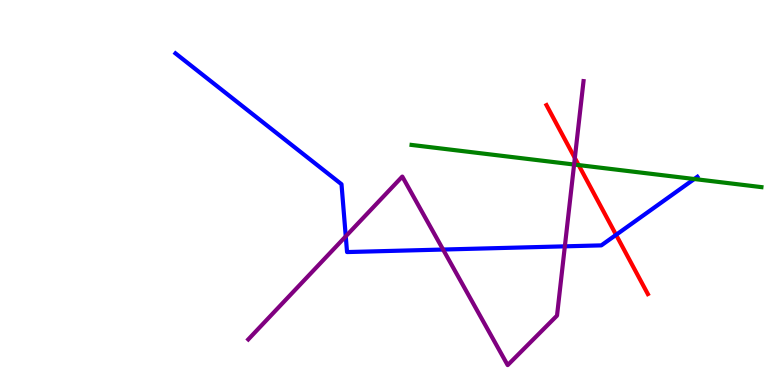[{'lines': ['blue', 'red'], 'intersections': [{'x': 7.95, 'y': 3.9}]}, {'lines': ['green', 'red'], 'intersections': [{'x': 7.47, 'y': 5.71}]}, {'lines': ['purple', 'red'], 'intersections': [{'x': 7.42, 'y': 5.9}]}, {'lines': ['blue', 'green'], 'intersections': [{'x': 8.96, 'y': 5.35}]}, {'lines': ['blue', 'purple'], 'intersections': [{'x': 4.46, 'y': 3.86}, {'x': 5.72, 'y': 3.52}, {'x': 7.29, 'y': 3.6}]}, {'lines': ['green', 'purple'], 'intersections': [{'x': 7.41, 'y': 5.73}]}]